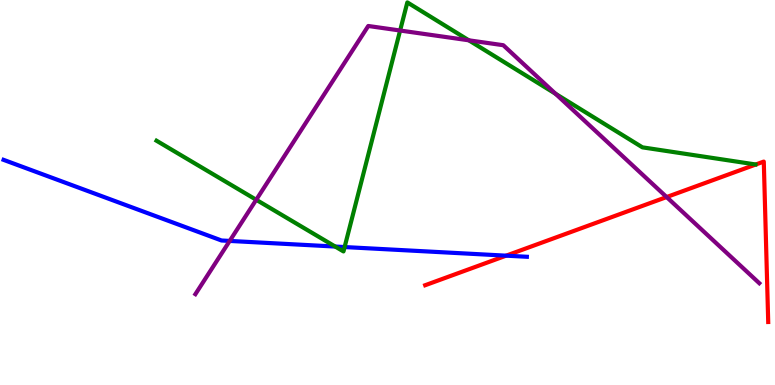[{'lines': ['blue', 'red'], 'intersections': [{'x': 6.53, 'y': 3.36}]}, {'lines': ['green', 'red'], 'intersections': []}, {'lines': ['purple', 'red'], 'intersections': [{'x': 8.6, 'y': 4.88}]}, {'lines': ['blue', 'green'], 'intersections': [{'x': 4.33, 'y': 3.6}, {'x': 4.45, 'y': 3.58}]}, {'lines': ['blue', 'purple'], 'intersections': [{'x': 2.96, 'y': 3.74}]}, {'lines': ['green', 'purple'], 'intersections': [{'x': 3.31, 'y': 4.81}, {'x': 5.16, 'y': 9.21}, {'x': 6.05, 'y': 8.95}, {'x': 7.17, 'y': 7.56}]}]